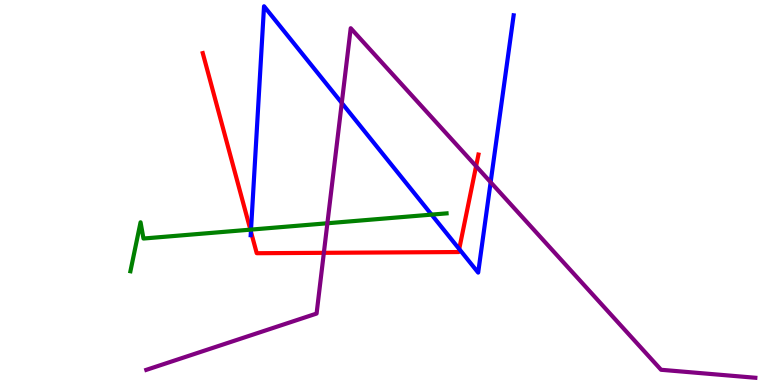[{'lines': ['blue', 'red'], 'intersections': [{'x': 3.24, 'y': 3.98}, {'x': 5.93, 'y': 3.53}]}, {'lines': ['green', 'red'], 'intersections': [{'x': 3.23, 'y': 4.03}]}, {'lines': ['purple', 'red'], 'intersections': [{'x': 4.18, 'y': 3.43}, {'x': 6.14, 'y': 5.68}]}, {'lines': ['blue', 'green'], 'intersections': [{'x': 3.24, 'y': 4.04}, {'x': 5.57, 'y': 4.43}]}, {'lines': ['blue', 'purple'], 'intersections': [{'x': 4.41, 'y': 7.33}, {'x': 6.33, 'y': 5.27}]}, {'lines': ['green', 'purple'], 'intersections': [{'x': 4.22, 'y': 4.2}]}]